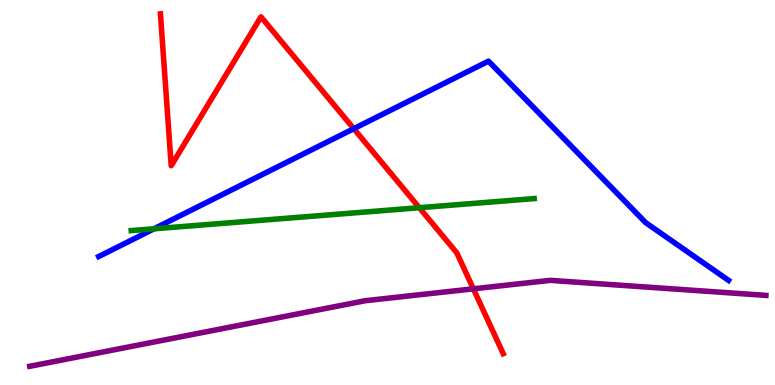[{'lines': ['blue', 'red'], 'intersections': [{'x': 4.56, 'y': 6.66}]}, {'lines': ['green', 'red'], 'intersections': [{'x': 5.41, 'y': 4.6}]}, {'lines': ['purple', 'red'], 'intersections': [{'x': 6.11, 'y': 2.5}]}, {'lines': ['blue', 'green'], 'intersections': [{'x': 1.99, 'y': 4.06}]}, {'lines': ['blue', 'purple'], 'intersections': []}, {'lines': ['green', 'purple'], 'intersections': []}]